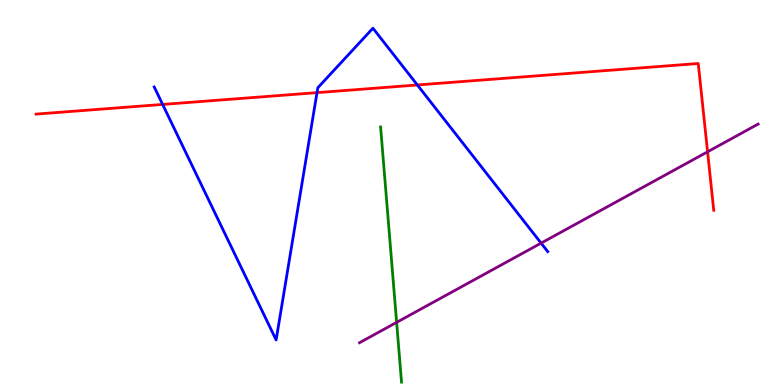[{'lines': ['blue', 'red'], 'intersections': [{'x': 2.1, 'y': 7.29}, {'x': 4.09, 'y': 7.59}, {'x': 5.39, 'y': 7.79}]}, {'lines': ['green', 'red'], 'intersections': []}, {'lines': ['purple', 'red'], 'intersections': [{'x': 9.13, 'y': 6.06}]}, {'lines': ['blue', 'green'], 'intersections': []}, {'lines': ['blue', 'purple'], 'intersections': [{'x': 6.98, 'y': 3.69}]}, {'lines': ['green', 'purple'], 'intersections': [{'x': 5.12, 'y': 1.63}]}]